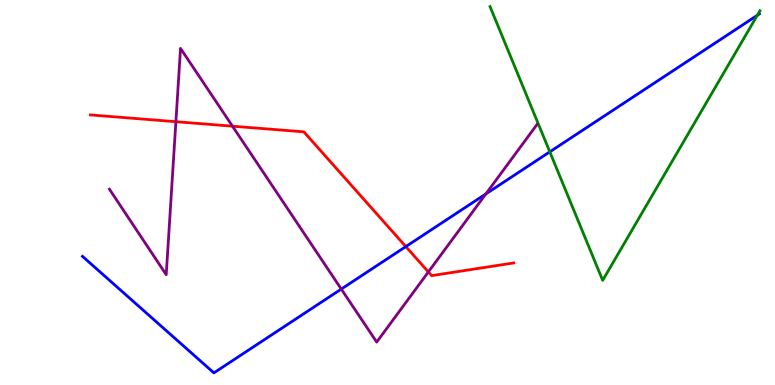[{'lines': ['blue', 'red'], 'intersections': [{'x': 5.24, 'y': 3.6}]}, {'lines': ['green', 'red'], 'intersections': []}, {'lines': ['purple', 'red'], 'intersections': [{'x': 2.27, 'y': 6.84}, {'x': 3.0, 'y': 6.72}, {'x': 5.53, 'y': 2.94}]}, {'lines': ['blue', 'green'], 'intersections': [{'x': 7.09, 'y': 6.06}, {'x': 9.77, 'y': 9.6}]}, {'lines': ['blue', 'purple'], 'intersections': [{'x': 4.4, 'y': 2.49}, {'x': 6.27, 'y': 4.96}]}, {'lines': ['green', 'purple'], 'intersections': []}]